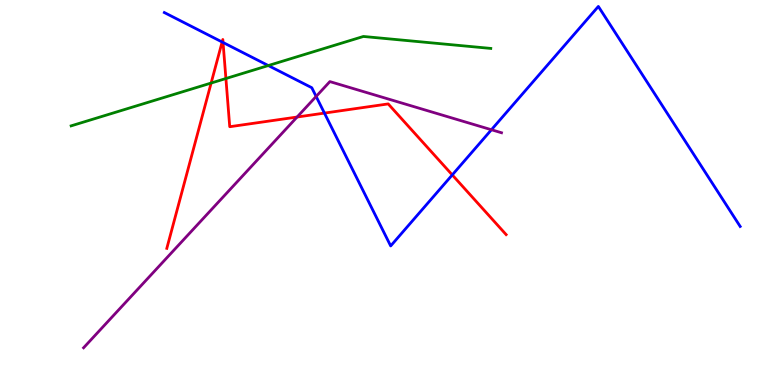[{'lines': ['blue', 'red'], 'intersections': [{'x': 2.87, 'y': 8.91}, {'x': 2.88, 'y': 8.9}, {'x': 4.19, 'y': 7.06}, {'x': 5.84, 'y': 5.46}]}, {'lines': ['green', 'red'], 'intersections': [{'x': 2.72, 'y': 7.84}, {'x': 2.91, 'y': 7.96}]}, {'lines': ['purple', 'red'], 'intersections': [{'x': 3.83, 'y': 6.96}]}, {'lines': ['blue', 'green'], 'intersections': [{'x': 3.46, 'y': 8.3}]}, {'lines': ['blue', 'purple'], 'intersections': [{'x': 4.08, 'y': 7.5}, {'x': 6.34, 'y': 6.63}]}, {'lines': ['green', 'purple'], 'intersections': []}]